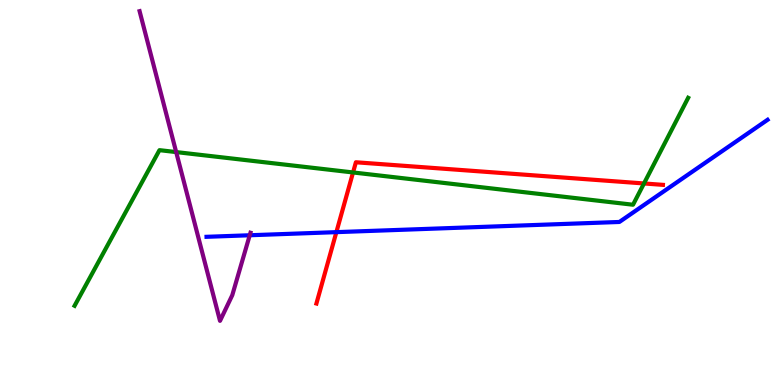[{'lines': ['blue', 'red'], 'intersections': [{'x': 4.34, 'y': 3.97}]}, {'lines': ['green', 'red'], 'intersections': [{'x': 4.56, 'y': 5.52}, {'x': 8.31, 'y': 5.23}]}, {'lines': ['purple', 'red'], 'intersections': []}, {'lines': ['blue', 'green'], 'intersections': []}, {'lines': ['blue', 'purple'], 'intersections': [{'x': 3.22, 'y': 3.89}]}, {'lines': ['green', 'purple'], 'intersections': [{'x': 2.27, 'y': 6.05}]}]